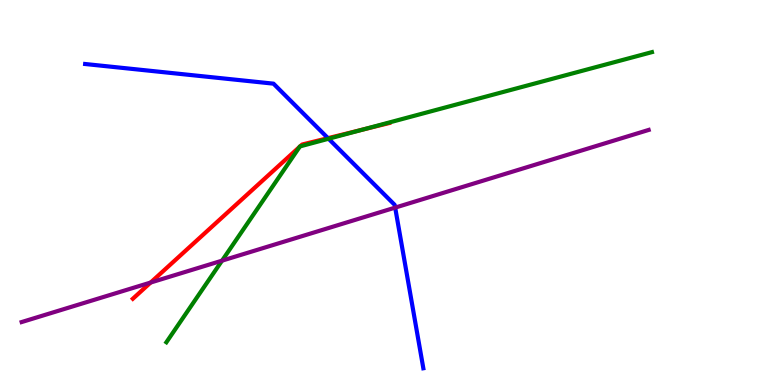[{'lines': ['blue', 'red'], 'intersections': [{'x': 4.23, 'y': 6.41}]}, {'lines': ['green', 'red'], 'intersections': [{'x': 3.87, 'y': 6.19}, {'x': 3.87, 'y': 6.2}, {'x': 4.69, 'y': 6.64}]}, {'lines': ['purple', 'red'], 'intersections': [{'x': 1.94, 'y': 2.66}]}, {'lines': ['blue', 'green'], 'intersections': [{'x': 4.24, 'y': 6.4}]}, {'lines': ['blue', 'purple'], 'intersections': [{'x': 5.1, 'y': 4.61}]}, {'lines': ['green', 'purple'], 'intersections': [{'x': 2.86, 'y': 3.23}]}]